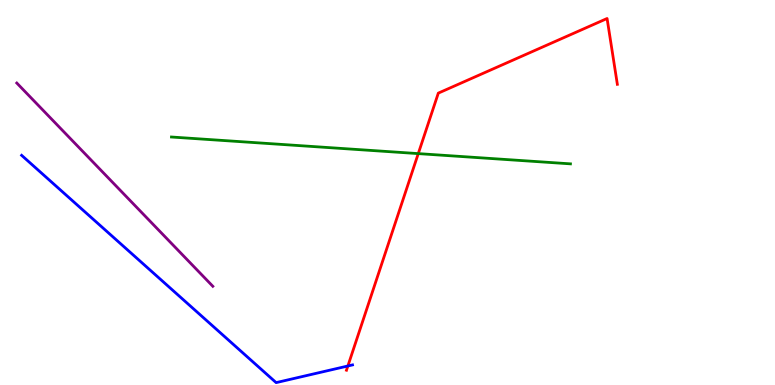[{'lines': ['blue', 'red'], 'intersections': [{'x': 4.49, 'y': 0.494}]}, {'lines': ['green', 'red'], 'intersections': [{'x': 5.4, 'y': 6.01}]}, {'lines': ['purple', 'red'], 'intersections': []}, {'lines': ['blue', 'green'], 'intersections': []}, {'lines': ['blue', 'purple'], 'intersections': []}, {'lines': ['green', 'purple'], 'intersections': []}]